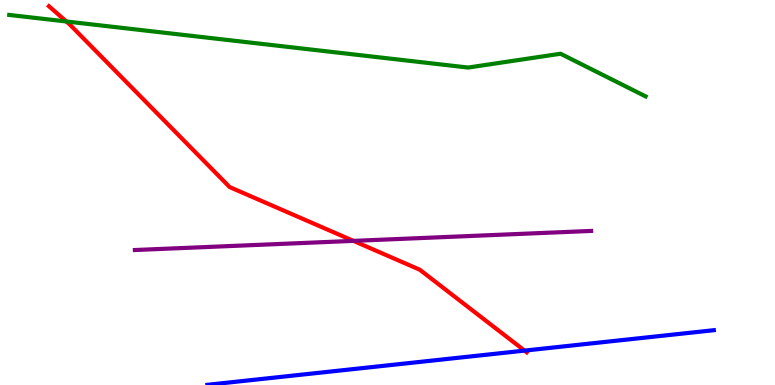[{'lines': ['blue', 'red'], 'intersections': [{'x': 6.77, 'y': 0.893}]}, {'lines': ['green', 'red'], 'intersections': [{'x': 0.856, 'y': 9.44}]}, {'lines': ['purple', 'red'], 'intersections': [{'x': 4.56, 'y': 3.74}]}, {'lines': ['blue', 'green'], 'intersections': []}, {'lines': ['blue', 'purple'], 'intersections': []}, {'lines': ['green', 'purple'], 'intersections': []}]